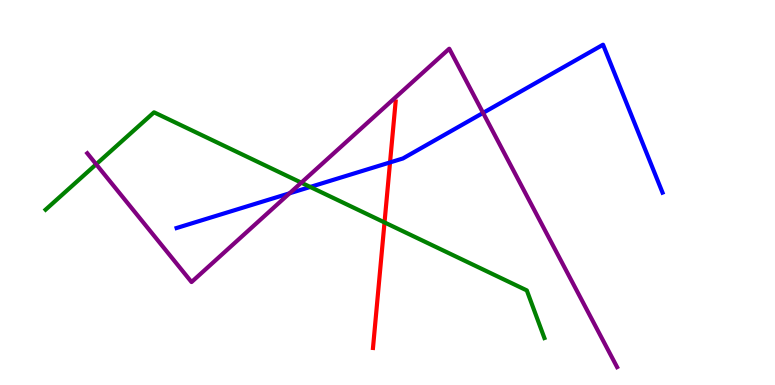[{'lines': ['blue', 'red'], 'intersections': [{'x': 5.03, 'y': 5.78}]}, {'lines': ['green', 'red'], 'intersections': [{'x': 4.96, 'y': 4.22}]}, {'lines': ['purple', 'red'], 'intersections': []}, {'lines': ['blue', 'green'], 'intersections': [{'x': 4.0, 'y': 5.14}]}, {'lines': ['blue', 'purple'], 'intersections': [{'x': 3.74, 'y': 4.98}, {'x': 6.23, 'y': 7.07}]}, {'lines': ['green', 'purple'], 'intersections': [{'x': 1.24, 'y': 5.73}, {'x': 3.89, 'y': 5.26}]}]